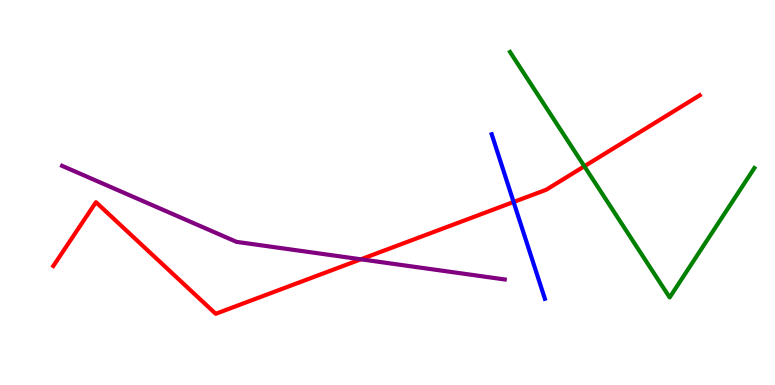[{'lines': ['blue', 'red'], 'intersections': [{'x': 6.63, 'y': 4.75}]}, {'lines': ['green', 'red'], 'intersections': [{'x': 7.54, 'y': 5.68}]}, {'lines': ['purple', 'red'], 'intersections': [{'x': 4.66, 'y': 3.26}]}, {'lines': ['blue', 'green'], 'intersections': []}, {'lines': ['blue', 'purple'], 'intersections': []}, {'lines': ['green', 'purple'], 'intersections': []}]